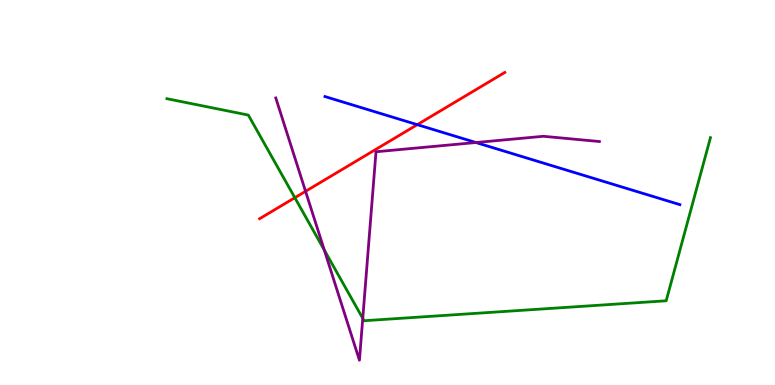[{'lines': ['blue', 'red'], 'intersections': [{'x': 5.38, 'y': 6.76}]}, {'lines': ['green', 'red'], 'intersections': [{'x': 3.8, 'y': 4.86}]}, {'lines': ['purple', 'red'], 'intersections': [{'x': 3.94, 'y': 5.03}]}, {'lines': ['blue', 'green'], 'intersections': []}, {'lines': ['blue', 'purple'], 'intersections': [{'x': 6.14, 'y': 6.3}]}, {'lines': ['green', 'purple'], 'intersections': [{'x': 4.18, 'y': 3.51}, {'x': 4.68, 'y': 1.73}]}]